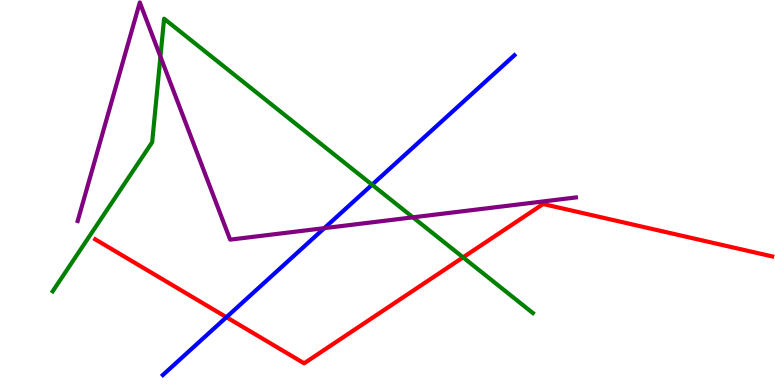[{'lines': ['blue', 'red'], 'intersections': [{'x': 2.92, 'y': 1.76}]}, {'lines': ['green', 'red'], 'intersections': [{'x': 5.98, 'y': 3.32}]}, {'lines': ['purple', 'red'], 'intersections': []}, {'lines': ['blue', 'green'], 'intersections': [{'x': 4.8, 'y': 5.2}]}, {'lines': ['blue', 'purple'], 'intersections': [{'x': 4.18, 'y': 4.07}]}, {'lines': ['green', 'purple'], 'intersections': [{'x': 2.07, 'y': 8.53}, {'x': 5.33, 'y': 4.36}]}]